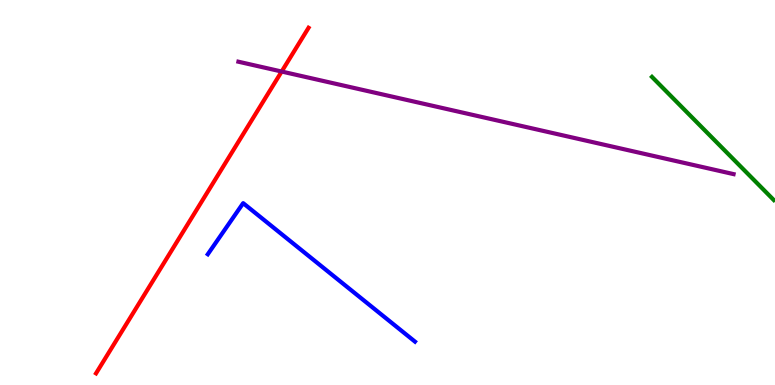[{'lines': ['blue', 'red'], 'intersections': []}, {'lines': ['green', 'red'], 'intersections': []}, {'lines': ['purple', 'red'], 'intersections': [{'x': 3.63, 'y': 8.14}]}, {'lines': ['blue', 'green'], 'intersections': []}, {'lines': ['blue', 'purple'], 'intersections': []}, {'lines': ['green', 'purple'], 'intersections': []}]